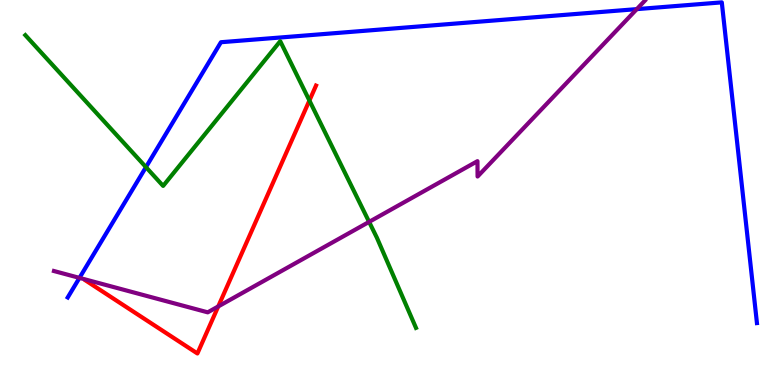[{'lines': ['blue', 'red'], 'intersections': []}, {'lines': ['green', 'red'], 'intersections': [{'x': 3.99, 'y': 7.39}]}, {'lines': ['purple', 'red'], 'intersections': [{'x': 2.82, 'y': 2.04}]}, {'lines': ['blue', 'green'], 'intersections': [{'x': 1.88, 'y': 5.66}]}, {'lines': ['blue', 'purple'], 'intersections': [{'x': 1.03, 'y': 2.78}, {'x': 8.22, 'y': 9.76}]}, {'lines': ['green', 'purple'], 'intersections': [{'x': 4.76, 'y': 4.24}]}]